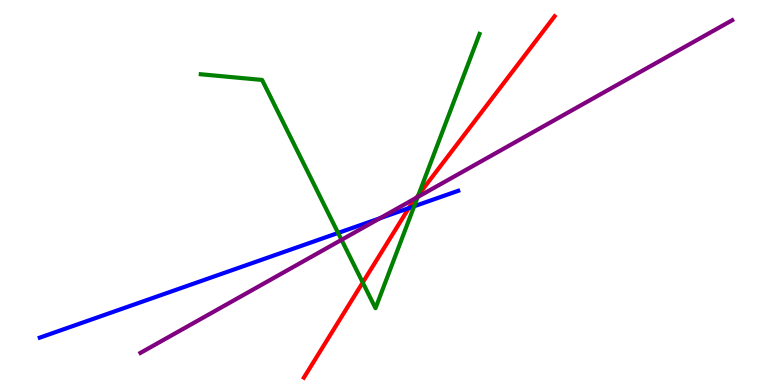[{'lines': ['blue', 'red'], 'intersections': [{'x': 5.27, 'y': 4.59}]}, {'lines': ['green', 'red'], 'intersections': [{'x': 4.68, 'y': 2.66}, {'x': 5.4, 'y': 4.93}]}, {'lines': ['purple', 'red'], 'intersections': [{'x': 5.37, 'y': 4.86}]}, {'lines': ['blue', 'green'], 'intersections': [{'x': 4.36, 'y': 3.95}, {'x': 5.34, 'y': 4.64}]}, {'lines': ['blue', 'purple'], 'intersections': [{'x': 4.9, 'y': 4.33}]}, {'lines': ['green', 'purple'], 'intersections': [{'x': 4.41, 'y': 3.77}, {'x': 5.39, 'y': 4.88}]}]